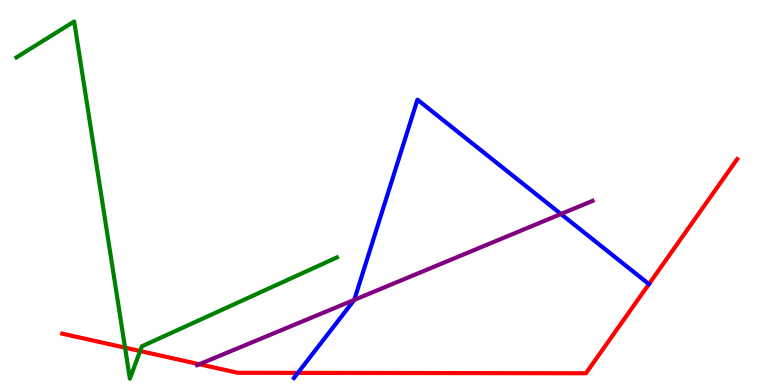[{'lines': ['blue', 'red'], 'intersections': [{'x': 3.84, 'y': 0.315}]}, {'lines': ['green', 'red'], 'intersections': [{'x': 1.61, 'y': 0.97}, {'x': 1.81, 'y': 0.883}]}, {'lines': ['purple', 'red'], 'intersections': [{'x': 2.57, 'y': 0.539}]}, {'lines': ['blue', 'green'], 'intersections': []}, {'lines': ['blue', 'purple'], 'intersections': [{'x': 4.57, 'y': 2.21}, {'x': 7.24, 'y': 4.44}]}, {'lines': ['green', 'purple'], 'intersections': []}]